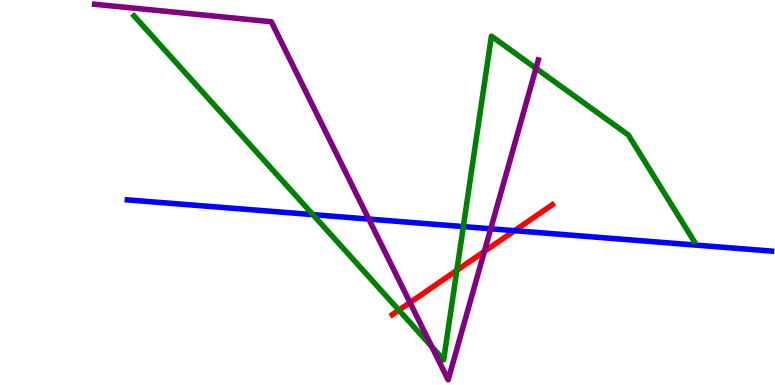[{'lines': ['blue', 'red'], 'intersections': [{'x': 6.64, 'y': 4.01}]}, {'lines': ['green', 'red'], 'intersections': [{'x': 5.15, 'y': 1.94}, {'x': 5.89, 'y': 2.98}]}, {'lines': ['purple', 'red'], 'intersections': [{'x': 5.29, 'y': 2.14}, {'x': 6.25, 'y': 3.47}]}, {'lines': ['blue', 'green'], 'intersections': [{'x': 4.04, 'y': 4.43}, {'x': 5.98, 'y': 4.11}]}, {'lines': ['blue', 'purple'], 'intersections': [{'x': 4.76, 'y': 4.31}, {'x': 6.33, 'y': 4.06}]}, {'lines': ['green', 'purple'], 'intersections': [{'x': 5.57, 'y': 0.992}, {'x': 6.92, 'y': 8.23}]}]